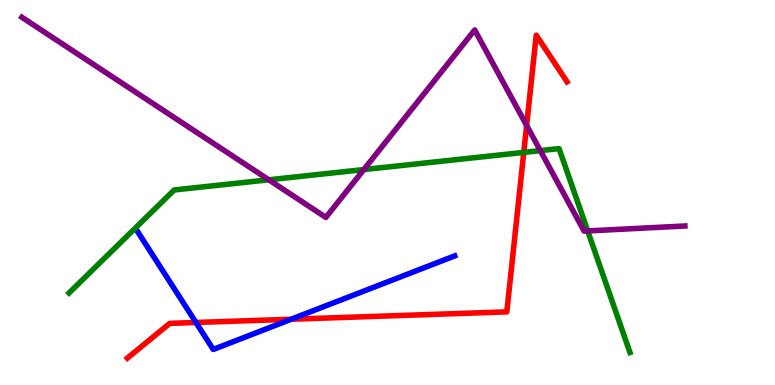[{'lines': ['blue', 'red'], 'intersections': [{'x': 2.53, 'y': 1.62}, {'x': 3.76, 'y': 1.71}]}, {'lines': ['green', 'red'], 'intersections': [{'x': 6.76, 'y': 6.04}]}, {'lines': ['purple', 'red'], 'intersections': [{'x': 6.8, 'y': 6.74}]}, {'lines': ['blue', 'green'], 'intersections': []}, {'lines': ['blue', 'purple'], 'intersections': []}, {'lines': ['green', 'purple'], 'intersections': [{'x': 3.47, 'y': 5.33}, {'x': 4.69, 'y': 5.6}, {'x': 6.97, 'y': 6.09}, {'x': 7.58, 'y': 4.0}]}]